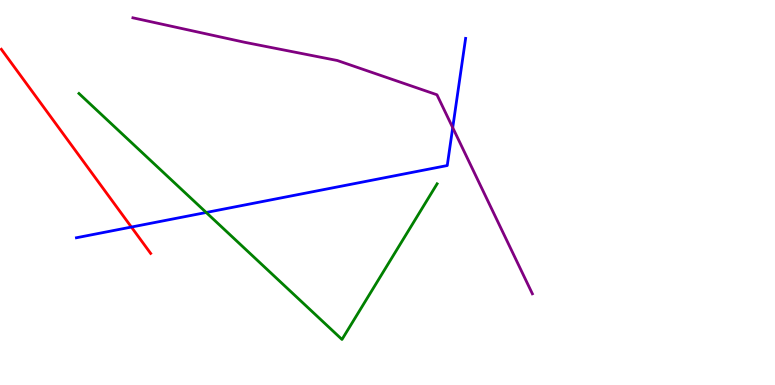[{'lines': ['blue', 'red'], 'intersections': [{'x': 1.7, 'y': 4.1}]}, {'lines': ['green', 'red'], 'intersections': []}, {'lines': ['purple', 'red'], 'intersections': []}, {'lines': ['blue', 'green'], 'intersections': [{'x': 2.66, 'y': 4.48}]}, {'lines': ['blue', 'purple'], 'intersections': [{'x': 5.84, 'y': 6.68}]}, {'lines': ['green', 'purple'], 'intersections': []}]